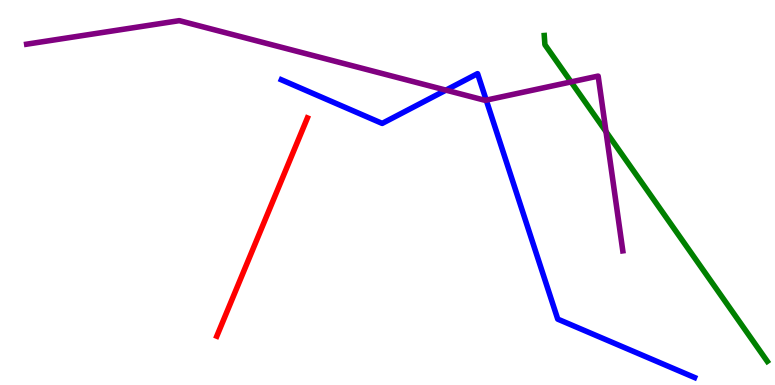[{'lines': ['blue', 'red'], 'intersections': []}, {'lines': ['green', 'red'], 'intersections': []}, {'lines': ['purple', 'red'], 'intersections': []}, {'lines': ['blue', 'green'], 'intersections': []}, {'lines': ['blue', 'purple'], 'intersections': [{'x': 5.75, 'y': 7.66}, {'x': 6.27, 'y': 7.4}]}, {'lines': ['green', 'purple'], 'intersections': [{'x': 7.37, 'y': 7.87}, {'x': 7.82, 'y': 6.58}]}]